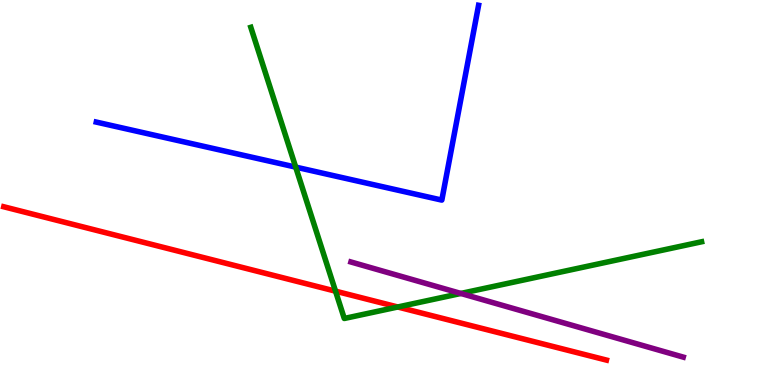[{'lines': ['blue', 'red'], 'intersections': []}, {'lines': ['green', 'red'], 'intersections': [{'x': 4.33, 'y': 2.44}, {'x': 5.13, 'y': 2.03}]}, {'lines': ['purple', 'red'], 'intersections': []}, {'lines': ['blue', 'green'], 'intersections': [{'x': 3.82, 'y': 5.66}]}, {'lines': ['blue', 'purple'], 'intersections': []}, {'lines': ['green', 'purple'], 'intersections': [{'x': 5.95, 'y': 2.38}]}]